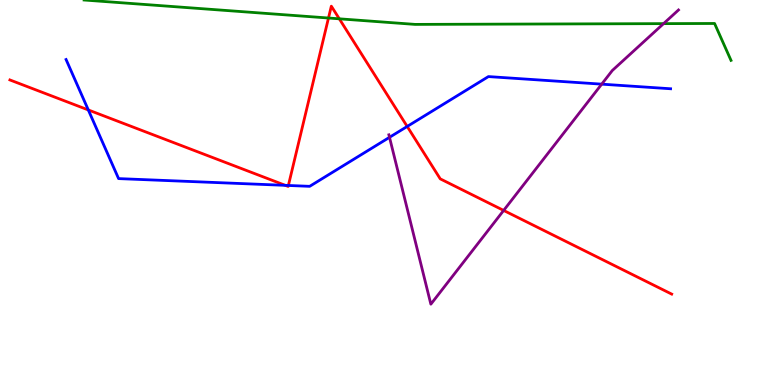[{'lines': ['blue', 'red'], 'intersections': [{'x': 1.14, 'y': 7.14}, {'x': 3.68, 'y': 5.19}, {'x': 3.72, 'y': 5.18}, {'x': 5.25, 'y': 6.72}]}, {'lines': ['green', 'red'], 'intersections': [{'x': 4.24, 'y': 9.53}, {'x': 4.38, 'y': 9.51}]}, {'lines': ['purple', 'red'], 'intersections': [{'x': 6.5, 'y': 4.53}]}, {'lines': ['blue', 'green'], 'intersections': []}, {'lines': ['blue', 'purple'], 'intersections': [{'x': 5.03, 'y': 6.43}, {'x': 7.76, 'y': 7.81}]}, {'lines': ['green', 'purple'], 'intersections': [{'x': 8.56, 'y': 9.39}]}]